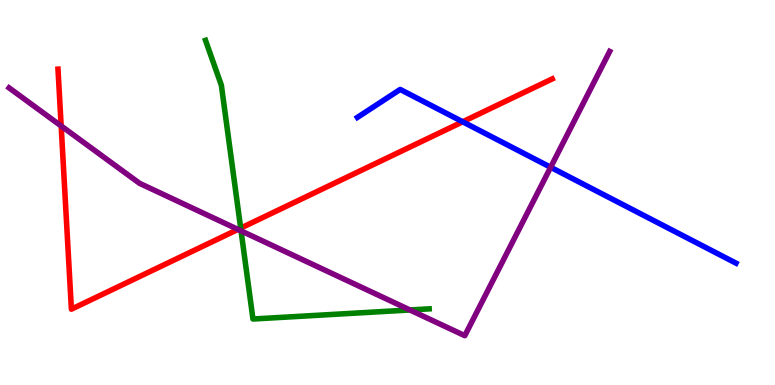[{'lines': ['blue', 'red'], 'intersections': [{'x': 5.97, 'y': 6.84}]}, {'lines': ['green', 'red'], 'intersections': [{'x': 3.11, 'y': 4.07}]}, {'lines': ['purple', 'red'], 'intersections': [{'x': 0.789, 'y': 6.73}, {'x': 3.07, 'y': 4.04}]}, {'lines': ['blue', 'green'], 'intersections': []}, {'lines': ['blue', 'purple'], 'intersections': [{'x': 7.11, 'y': 5.66}]}, {'lines': ['green', 'purple'], 'intersections': [{'x': 3.11, 'y': 4.0}, {'x': 5.29, 'y': 1.95}]}]